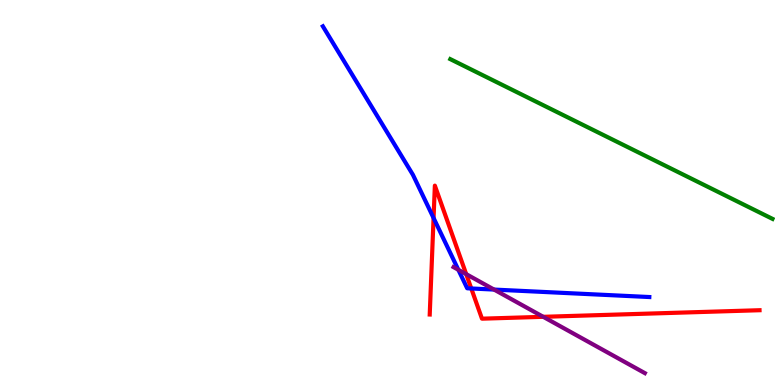[{'lines': ['blue', 'red'], 'intersections': [{'x': 5.59, 'y': 4.34}, {'x': 6.08, 'y': 2.51}]}, {'lines': ['green', 'red'], 'intersections': []}, {'lines': ['purple', 'red'], 'intersections': [{'x': 6.02, 'y': 2.88}, {'x': 7.01, 'y': 1.77}]}, {'lines': ['blue', 'green'], 'intersections': []}, {'lines': ['blue', 'purple'], 'intersections': [{'x': 5.91, 'y': 2.99}, {'x': 6.38, 'y': 2.48}]}, {'lines': ['green', 'purple'], 'intersections': []}]